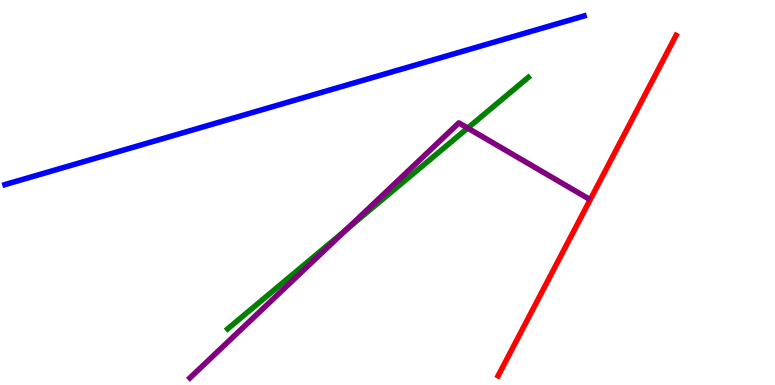[{'lines': ['blue', 'red'], 'intersections': []}, {'lines': ['green', 'red'], 'intersections': []}, {'lines': ['purple', 'red'], 'intersections': []}, {'lines': ['blue', 'green'], 'intersections': []}, {'lines': ['blue', 'purple'], 'intersections': []}, {'lines': ['green', 'purple'], 'intersections': [{'x': 4.47, 'y': 4.03}, {'x': 6.03, 'y': 6.67}]}]